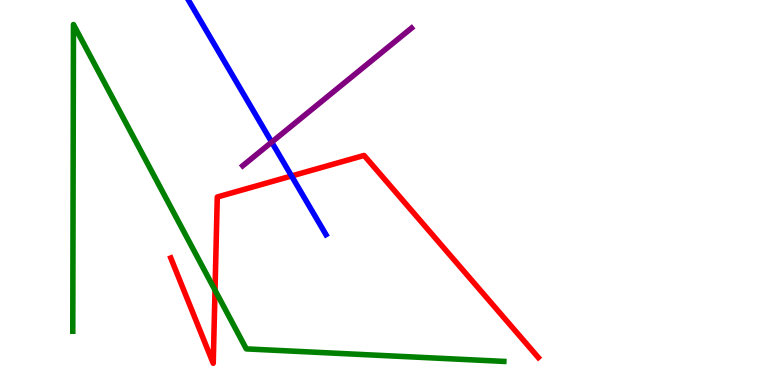[{'lines': ['blue', 'red'], 'intersections': [{'x': 3.76, 'y': 5.43}]}, {'lines': ['green', 'red'], 'intersections': [{'x': 2.77, 'y': 2.46}]}, {'lines': ['purple', 'red'], 'intersections': []}, {'lines': ['blue', 'green'], 'intersections': []}, {'lines': ['blue', 'purple'], 'intersections': [{'x': 3.51, 'y': 6.31}]}, {'lines': ['green', 'purple'], 'intersections': []}]